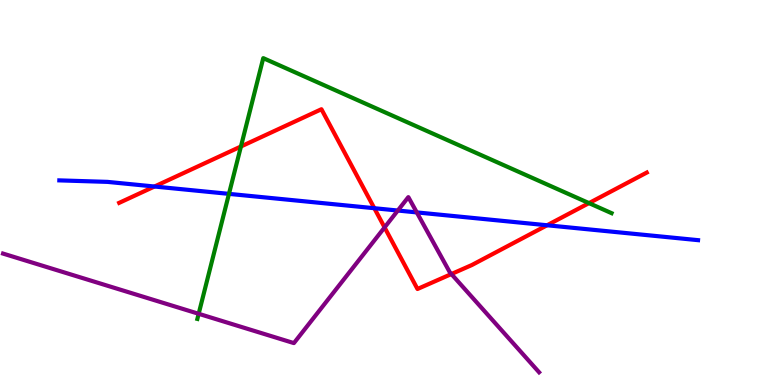[{'lines': ['blue', 'red'], 'intersections': [{'x': 1.99, 'y': 5.16}, {'x': 4.83, 'y': 4.59}, {'x': 7.06, 'y': 4.15}]}, {'lines': ['green', 'red'], 'intersections': [{'x': 3.11, 'y': 6.2}, {'x': 7.6, 'y': 4.72}]}, {'lines': ['purple', 'red'], 'intersections': [{'x': 4.96, 'y': 4.09}, {'x': 5.82, 'y': 2.88}]}, {'lines': ['blue', 'green'], 'intersections': [{'x': 2.95, 'y': 4.96}]}, {'lines': ['blue', 'purple'], 'intersections': [{'x': 5.13, 'y': 4.53}, {'x': 5.38, 'y': 4.48}]}, {'lines': ['green', 'purple'], 'intersections': [{'x': 2.56, 'y': 1.85}]}]